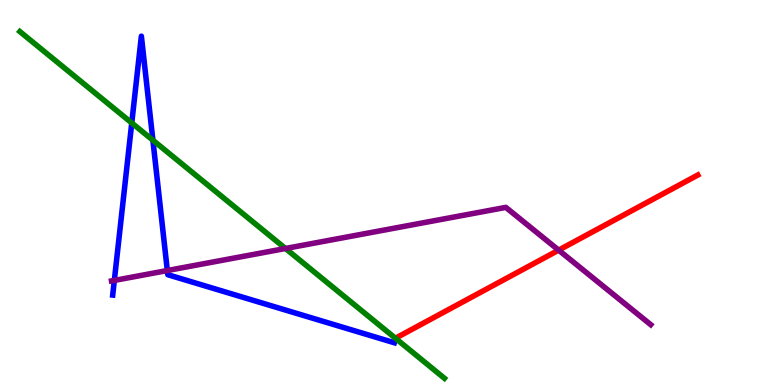[{'lines': ['blue', 'red'], 'intersections': []}, {'lines': ['green', 'red'], 'intersections': [{'x': 5.1, 'y': 1.21}]}, {'lines': ['purple', 'red'], 'intersections': [{'x': 7.21, 'y': 3.5}]}, {'lines': ['blue', 'green'], 'intersections': [{'x': 1.7, 'y': 6.81}, {'x': 1.97, 'y': 6.36}]}, {'lines': ['blue', 'purple'], 'intersections': [{'x': 1.48, 'y': 2.72}, {'x': 2.16, 'y': 2.97}]}, {'lines': ['green', 'purple'], 'intersections': [{'x': 3.68, 'y': 3.55}]}]